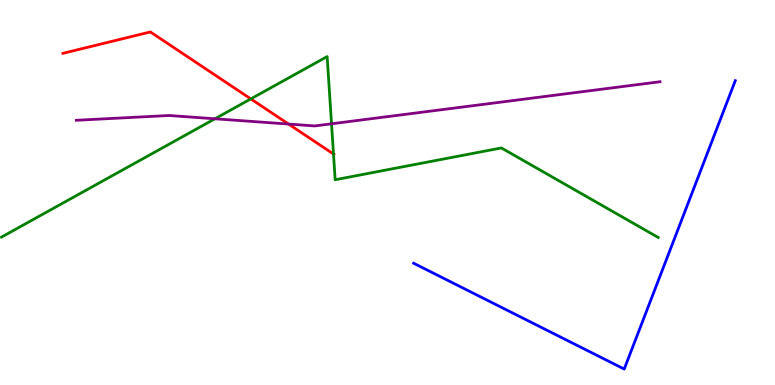[{'lines': ['blue', 'red'], 'intersections': []}, {'lines': ['green', 'red'], 'intersections': [{'x': 3.24, 'y': 7.43}, {'x': 4.3, 'y': 6.0}]}, {'lines': ['purple', 'red'], 'intersections': [{'x': 3.72, 'y': 6.78}]}, {'lines': ['blue', 'green'], 'intersections': []}, {'lines': ['blue', 'purple'], 'intersections': []}, {'lines': ['green', 'purple'], 'intersections': [{'x': 2.77, 'y': 6.91}, {'x': 4.28, 'y': 6.78}]}]